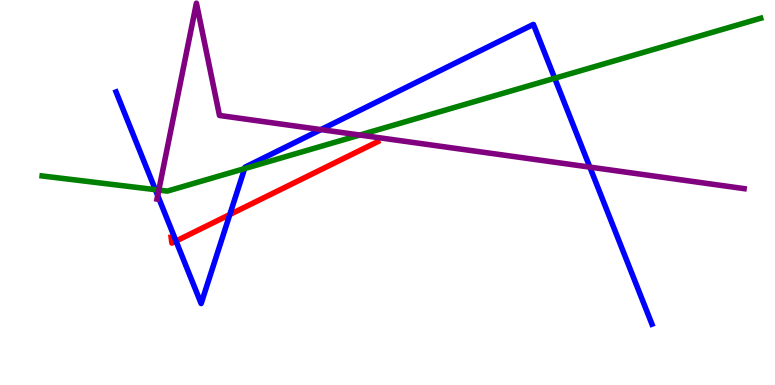[{'lines': ['blue', 'red'], 'intersections': [{'x': 2.27, 'y': 3.74}, {'x': 2.97, 'y': 4.43}]}, {'lines': ['green', 'red'], 'intersections': []}, {'lines': ['purple', 'red'], 'intersections': []}, {'lines': ['blue', 'green'], 'intersections': [{'x': 2.0, 'y': 5.07}, {'x': 3.16, 'y': 5.62}, {'x': 7.16, 'y': 7.97}]}, {'lines': ['blue', 'purple'], 'intersections': [{'x': 2.04, 'y': 4.92}, {'x': 4.14, 'y': 6.63}, {'x': 7.61, 'y': 5.66}]}, {'lines': ['green', 'purple'], 'intersections': [{'x': 2.05, 'y': 5.06}, {'x': 4.64, 'y': 6.49}]}]